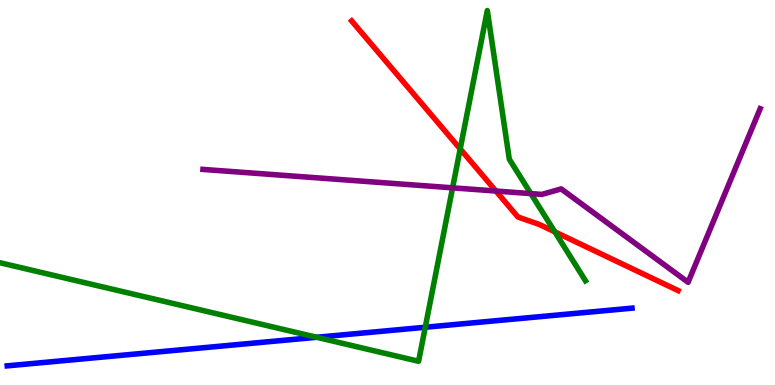[{'lines': ['blue', 'red'], 'intersections': []}, {'lines': ['green', 'red'], 'intersections': [{'x': 5.94, 'y': 6.13}, {'x': 7.16, 'y': 3.98}]}, {'lines': ['purple', 'red'], 'intersections': [{'x': 6.4, 'y': 5.04}]}, {'lines': ['blue', 'green'], 'intersections': [{'x': 4.09, 'y': 1.24}, {'x': 5.49, 'y': 1.5}]}, {'lines': ['blue', 'purple'], 'intersections': []}, {'lines': ['green', 'purple'], 'intersections': [{'x': 5.84, 'y': 5.12}, {'x': 6.85, 'y': 4.97}]}]